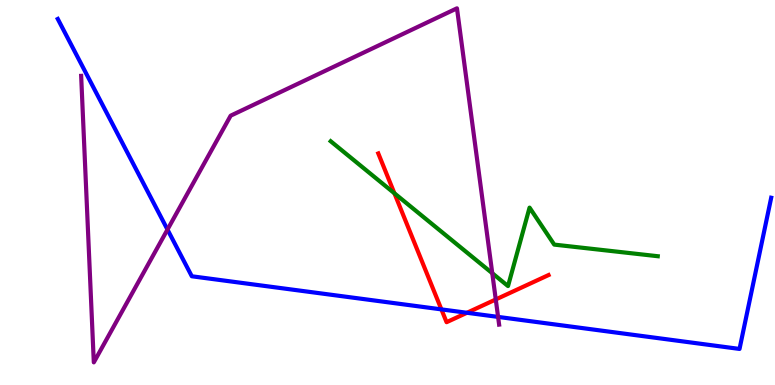[{'lines': ['blue', 'red'], 'intersections': [{'x': 5.7, 'y': 1.96}, {'x': 6.03, 'y': 1.88}]}, {'lines': ['green', 'red'], 'intersections': [{'x': 5.09, 'y': 4.98}]}, {'lines': ['purple', 'red'], 'intersections': [{'x': 6.4, 'y': 2.22}]}, {'lines': ['blue', 'green'], 'intersections': []}, {'lines': ['blue', 'purple'], 'intersections': [{'x': 2.16, 'y': 4.04}, {'x': 6.43, 'y': 1.77}]}, {'lines': ['green', 'purple'], 'intersections': [{'x': 6.35, 'y': 2.9}]}]